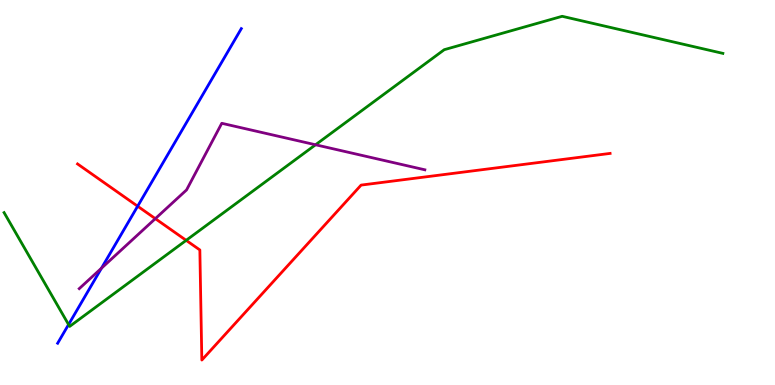[{'lines': ['blue', 'red'], 'intersections': [{'x': 1.78, 'y': 4.64}]}, {'lines': ['green', 'red'], 'intersections': [{'x': 2.4, 'y': 3.76}]}, {'lines': ['purple', 'red'], 'intersections': [{'x': 2.0, 'y': 4.32}]}, {'lines': ['blue', 'green'], 'intersections': [{'x': 0.885, 'y': 1.57}]}, {'lines': ['blue', 'purple'], 'intersections': [{'x': 1.31, 'y': 3.03}]}, {'lines': ['green', 'purple'], 'intersections': [{'x': 4.07, 'y': 6.24}]}]